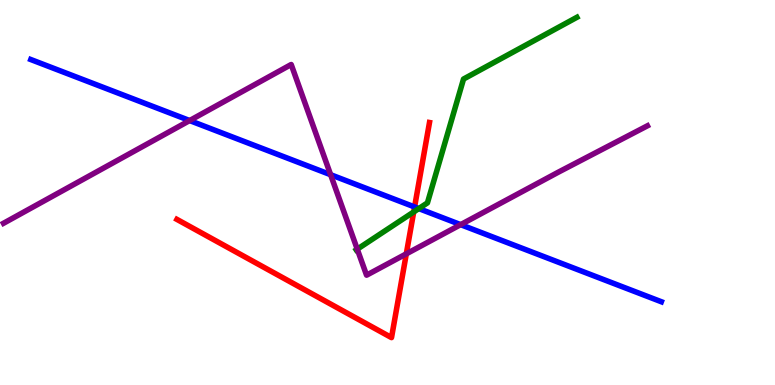[{'lines': ['blue', 'red'], 'intersections': [{'x': 5.35, 'y': 4.62}]}, {'lines': ['green', 'red'], 'intersections': [{'x': 5.34, 'y': 4.5}]}, {'lines': ['purple', 'red'], 'intersections': [{'x': 5.24, 'y': 3.41}]}, {'lines': ['blue', 'green'], 'intersections': [{'x': 5.4, 'y': 4.58}]}, {'lines': ['blue', 'purple'], 'intersections': [{'x': 2.45, 'y': 6.87}, {'x': 4.27, 'y': 5.46}, {'x': 5.94, 'y': 4.16}]}, {'lines': ['green', 'purple'], 'intersections': [{'x': 4.61, 'y': 3.53}]}]